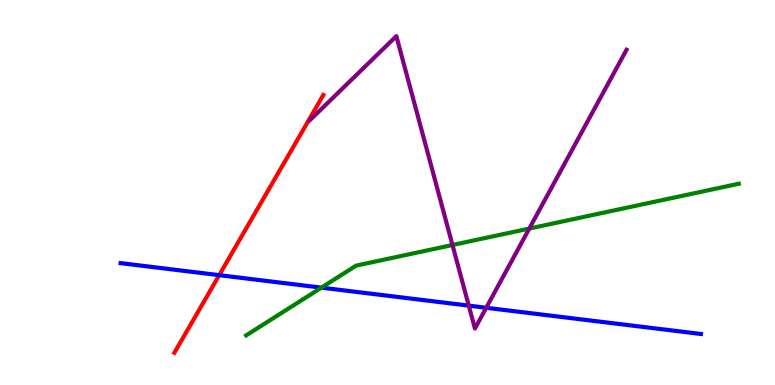[{'lines': ['blue', 'red'], 'intersections': [{'x': 2.83, 'y': 2.85}]}, {'lines': ['green', 'red'], 'intersections': []}, {'lines': ['purple', 'red'], 'intersections': []}, {'lines': ['blue', 'green'], 'intersections': [{'x': 4.15, 'y': 2.53}]}, {'lines': ['blue', 'purple'], 'intersections': [{'x': 6.05, 'y': 2.06}, {'x': 6.27, 'y': 2.01}]}, {'lines': ['green', 'purple'], 'intersections': [{'x': 5.84, 'y': 3.64}, {'x': 6.83, 'y': 4.06}]}]